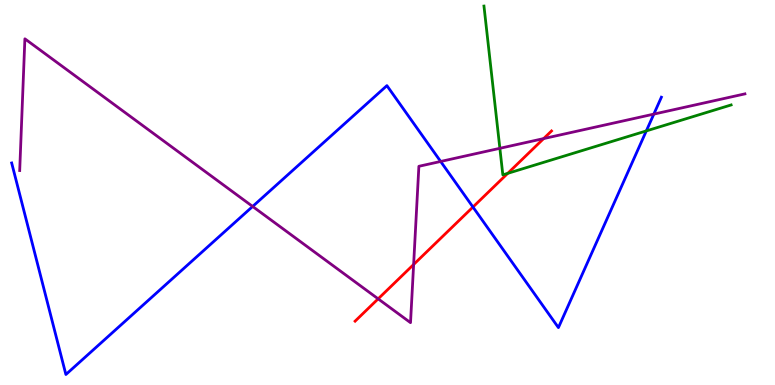[{'lines': ['blue', 'red'], 'intersections': [{'x': 6.1, 'y': 4.62}]}, {'lines': ['green', 'red'], 'intersections': [{'x': 6.55, 'y': 5.5}]}, {'lines': ['purple', 'red'], 'intersections': [{'x': 4.88, 'y': 2.24}, {'x': 5.34, 'y': 3.13}, {'x': 7.01, 'y': 6.4}]}, {'lines': ['blue', 'green'], 'intersections': [{'x': 8.34, 'y': 6.6}]}, {'lines': ['blue', 'purple'], 'intersections': [{'x': 3.26, 'y': 4.64}, {'x': 5.69, 'y': 5.81}, {'x': 8.44, 'y': 7.04}]}, {'lines': ['green', 'purple'], 'intersections': [{'x': 6.45, 'y': 6.15}]}]